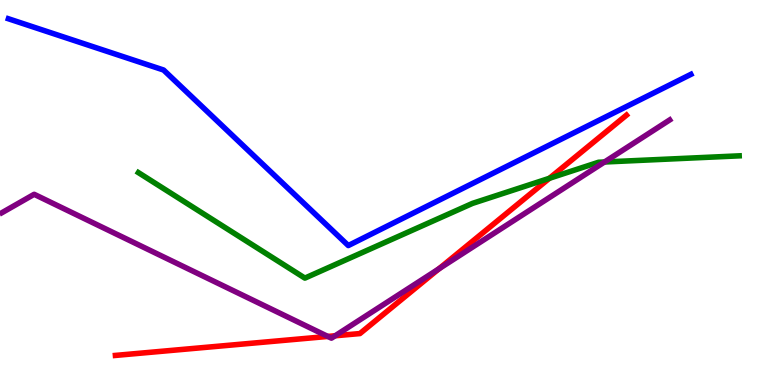[{'lines': ['blue', 'red'], 'intersections': []}, {'lines': ['green', 'red'], 'intersections': [{'x': 7.09, 'y': 5.37}]}, {'lines': ['purple', 'red'], 'intersections': [{'x': 4.23, 'y': 1.26}, {'x': 4.32, 'y': 1.28}, {'x': 5.66, 'y': 3.02}]}, {'lines': ['blue', 'green'], 'intersections': []}, {'lines': ['blue', 'purple'], 'intersections': []}, {'lines': ['green', 'purple'], 'intersections': [{'x': 7.8, 'y': 5.79}]}]